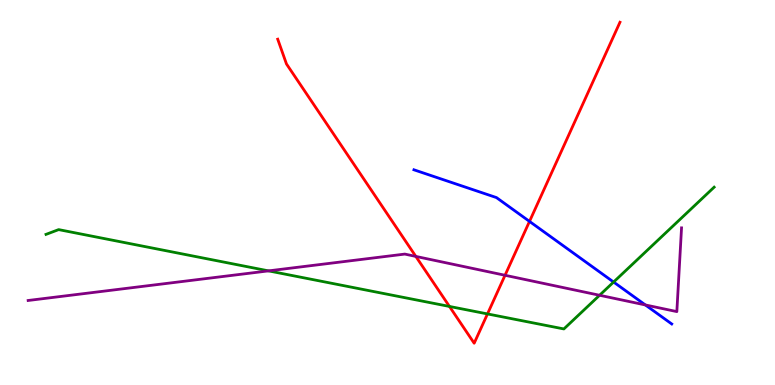[{'lines': ['blue', 'red'], 'intersections': [{'x': 6.83, 'y': 4.25}]}, {'lines': ['green', 'red'], 'intersections': [{'x': 5.8, 'y': 2.04}, {'x': 6.29, 'y': 1.85}]}, {'lines': ['purple', 'red'], 'intersections': [{'x': 5.37, 'y': 3.34}, {'x': 6.52, 'y': 2.85}]}, {'lines': ['blue', 'green'], 'intersections': [{'x': 7.92, 'y': 2.67}]}, {'lines': ['blue', 'purple'], 'intersections': [{'x': 8.33, 'y': 2.08}]}, {'lines': ['green', 'purple'], 'intersections': [{'x': 3.46, 'y': 2.96}, {'x': 7.74, 'y': 2.33}]}]